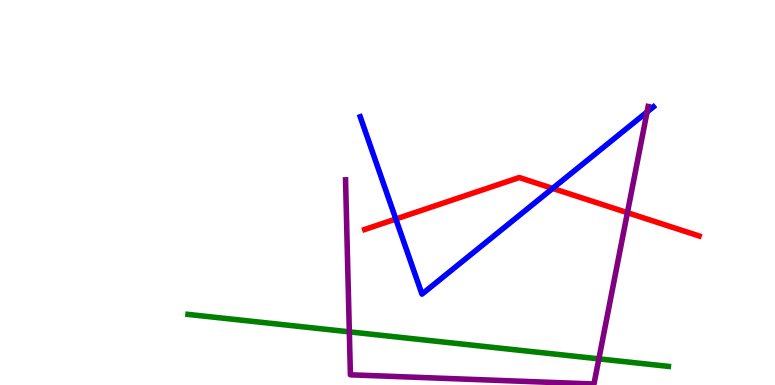[{'lines': ['blue', 'red'], 'intersections': [{'x': 5.11, 'y': 4.31}, {'x': 7.13, 'y': 5.11}]}, {'lines': ['green', 'red'], 'intersections': []}, {'lines': ['purple', 'red'], 'intersections': [{'x': 8.1, 'y': 4.48}]}, {'lines': ['blue', 'green'], 'intersections': []}, {'lines': ['blue', 'purple'], 'intersections': [{'x': 8.35, 'y': 7.09}]}, {'lines': ['green', 'purple'], 'intersections': [{'x': 4.51, 'y': 1.38}, {'x': 7.73, 'y': 0.679}]}]